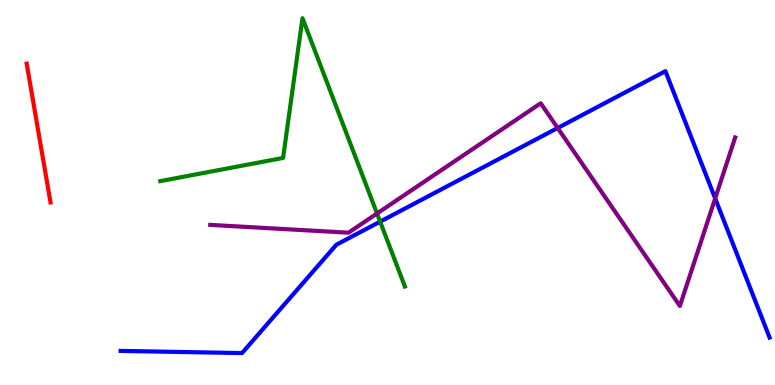[{'lines': ['blue', 'red'], 'intersections': []}, {'lines': ['green', 'red'], 'intersections': []}, {'lines': ['purple', 'red'], 'intersections': []}, {'lines': ['blue', 'green'], 'intersections': [{'x': 4.9, 'y': 4.24}]}, {'lines': ['blue', 'purple'], 'intersections': [{'x': 7.2, 'y': 6.68}, {'x': 9.23, 'y': 4.85}]}, {'lines': ['green', 'purple'], 'intersections': [{'x': 4.86, 'y': 4.45}]}]